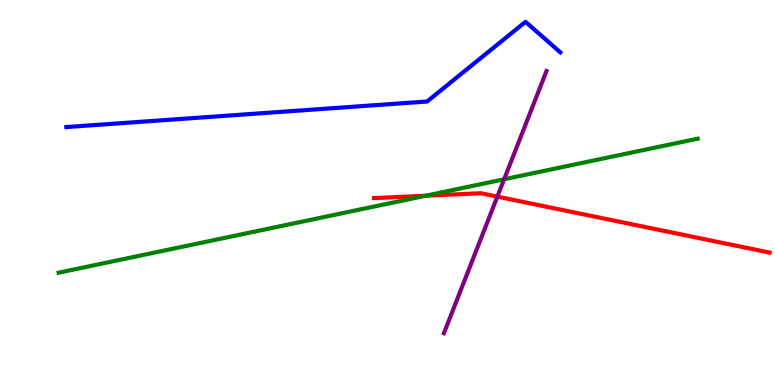[{'lines': ['blue', 'red'], 'intersections': []}, {'lines': ['green', 'red'], 'intersections': [{'x': 5.49, 'y': 4.92}]}, {'lines': ['purple', 'red'], 'intersections': [{'x': 6.42, 'y': 4.89}]}, {'lines': ['blue', 'green'], 'intersections': []}, {'lines': ['blue', 'purple'], 'intersections': []}, {'lines': ['green', 'purple'], 'intersections': [{'x': 6.51, 'y': 5.34}]}]